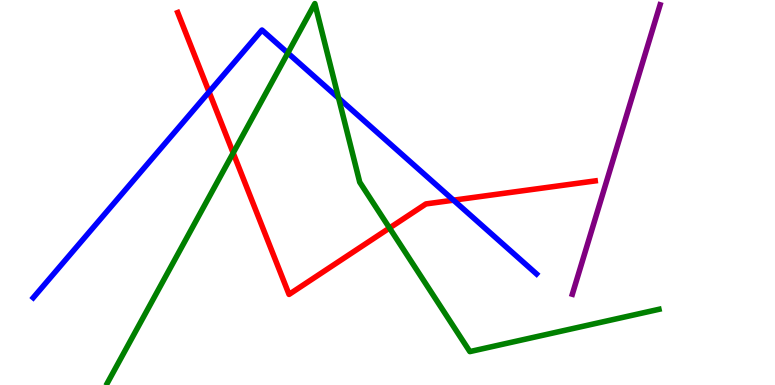[{'lines': ['blue', 'red'], 'intersections': [{'x': 2.7, 'y': 7.61}, {'x': 5.85, 'y': 4.8}]}, {'lines': ['green', 'red'], 'intersections': [{'x': 3.01, 'y': 6.03}, {'x': 5.03, 'y': 4.08}]}, {'lines': ['purple', 'red'], 'intersections': []}, {'lines': ['blue', 'green'], 'intersections': [{'x': 3.71, 'y': 8.62}, {'x': 4.37, 'y': 7.45}]}, {'lines': ['blue', 'purple'], 'intersections': []}, {'lines': ['green', 'purple'], 'intersections': []}]